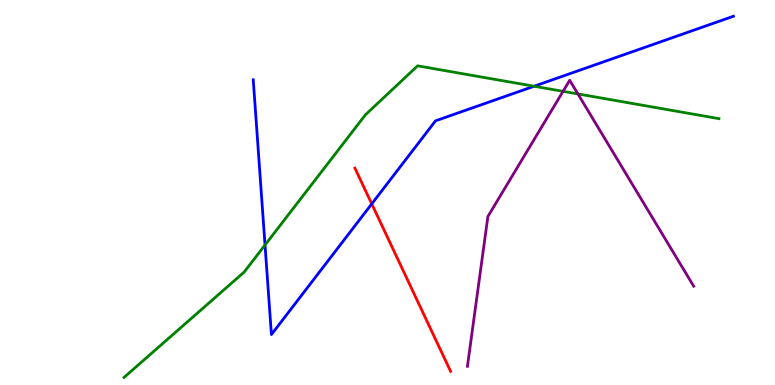[{'lines': ['blue', 'red'], 'intersections': [{'x': 4.8, 'y': 4.7}]}, {'lines': ['green', 'red'], 'intersections': []}, {'lines': ['purple', 'red'], 'intersections': []}, {'lines': ['blue', 'green'], 'intersections': [{'x': 3.42, 'y': 3.64}, {'x': 6.89, 'y': 7.76}]}, {'lines': ['blue', 'purple'], 'intersections': []}, {'lines': ['green', 'purple'], 'intersections': [{'x': 7.27, 'y': 7.63}, {'x': 7.46, 'y': 7.56}]}]